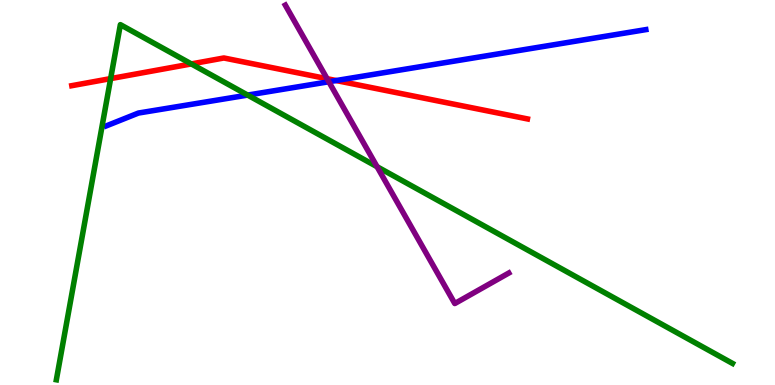[{'lines': ['blue', 'red'], 'intersections': [{'x': 4.34, 'y': 7.91}]}, {'lines': ['green', 'red'], 'intersections': [{'x': 1.43, 'y': 7.96}, {'x': 2.47, 'y': 8.34}]}, {'lines': ['purple', 'red'], 'intersections': [{'x': 4.22, 'y': 7.96}]}, {'lines': ['blue', 'green'], 'intersections': [{'x': 3.2, 'y': 7.53}]}, {'lines': ['blue', 'purple'], 'intersections': [{'x': 4.24, 'y': 7.88}]}, {'lines': ['green', 'purple'], 'intersections': [{'x': 4.87, 'y': 5.67}]}]